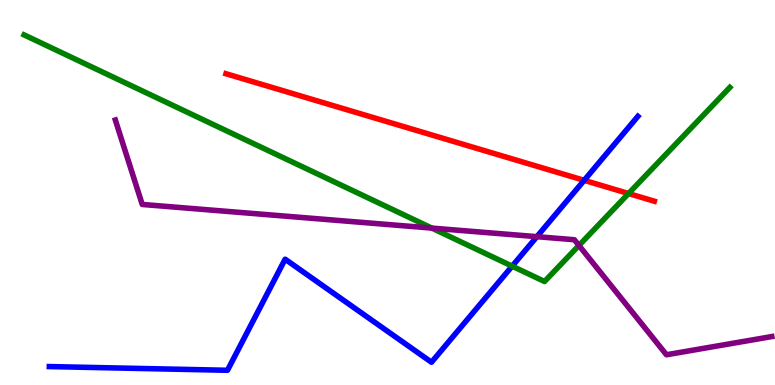[{'lines': ['blue', 'red'], 'intersections': [{'x': 7.54, 'y': 5.32}]}, {'lines': ['green', 'red'], 'intersections': [{'x': 8.11, 'y': 4.97}]}, {'lines': ['purple', 'red'], 'intersections': []}, {'lines': ['blue', 'green'], 'intersections': [{'x': 6.61, 'y': 3.09}]}, {'lines': ['blue', 'purple'], 'intersections': [{'x': 6.93, 'y': 3.85}]}, {'lines': ['green', 'purple'], 'intersections': [{'x': 5.57, 'y': 4.08}, {'x': 7.47, 'y': 3.62}]}]